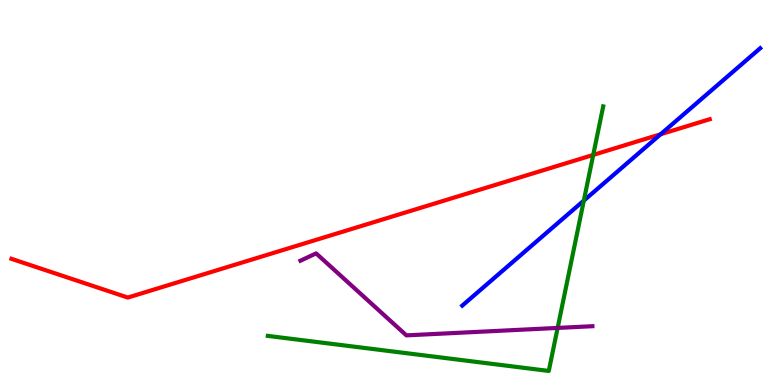[{'lines': ['blue', 'red'], 'intersections': [{'x': 8.52, 'y': 6.51}]}, {'lines': ['green', 'red'], 'intersections': [{'x': 7.65, 'y': 5.98}]}, {'lines': ['purple', 'red'], 'intersections': []}, {'lines': ['blue', 'green'], 'intersections': [{'x': 7.53, 'y': 4.79}]}, {'lines': ['blue', 'purple'], 'intersections': []}, {'lines': ['green', 'purple'], 'intersections': [{'x': 7.2, 'y': 1.48}]}]